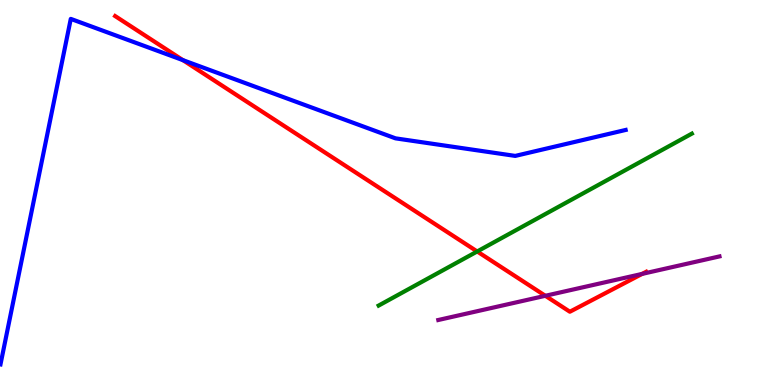[{'lines': ['blue', 'red'], 'intersections': [{'x': 2.36, 'y': 8.44}]}, {'lines': ['green', 'red'], 'intersections': [{'x': 6.16, 'y': 3.47}]}, {'lines': ['purple', 'red'], 'intersections': [{'x': 7.04, 'y': 2.32}, {'x': 8.29, 'y': 2.89}]}, {'lines': ['blue', 'green'], 'intersections': []}, {'lines': ['blue', 'purple'], 'intersections': []}, {'lines': ['green', 'purple'], 'intersections': []}]